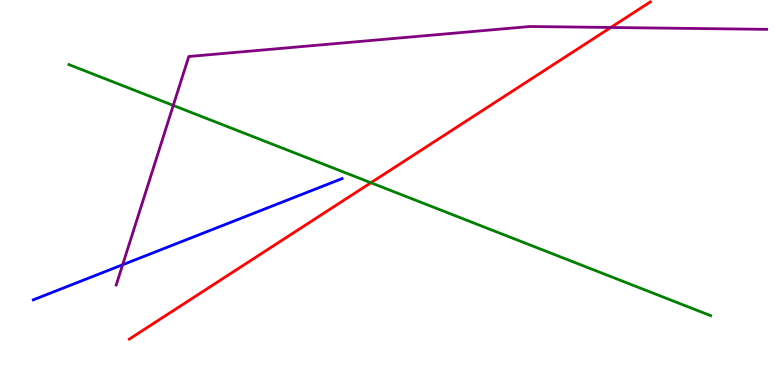[{'lines': ['blue', 'red'], 'intersections': []}, {'lines': ['green', 'red'], 'intersections': [{'x': 4.79, 'y': 5.25}]}, {'lines': ['purple', 'red'], 'intersections': [{'x': 7.88, 'y': 9.29}]}, {'lines': ['blue', 'green'], 'intersections': []}, {'lines': ['blue', 'purple'], 'intersections': [{'x': 1.58, 'y': 3.12}]}, {'lines': ['green', 'purple'], 'intersections': [{'x': 2.24, 'y': 7.26}]}]